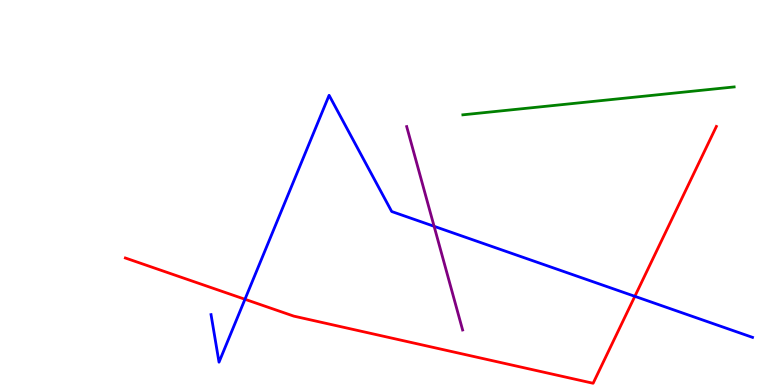[{'lines': ['blue', 'red'], 'intersections': [{'x': 3.16, 'y': 2.23}, {'x': 8.19, 'y': 2.3}]}, {'lines': ['green', 'red'], 'intersections': []}, {'lines': ['purple', 'red'], 'intersections': []}, {'lines': ['blue', 'green'], 'intersections': []}, {'lines': ['blue', 'purple'], 'intersections': [{'x': 5.6, 'y': 4.12}]}, {'lines': ['green', 'purple'], 'intersections': []}]